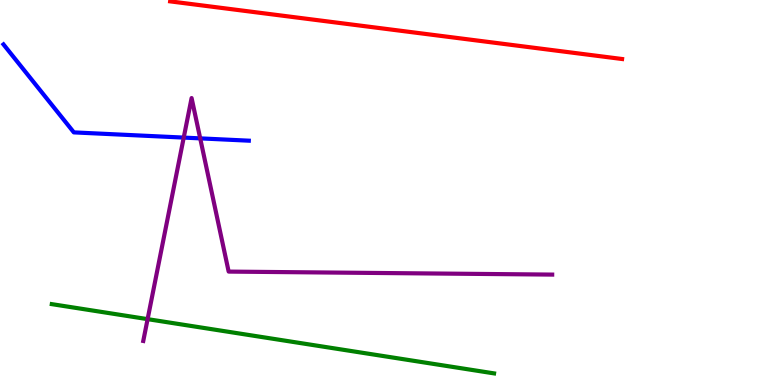[{'lines': ['blue', 'red'], 'intersections': []}, {'lines': ['green', 'red'], 'intersections': []}, {'lines': ['purple', 'red'], 'intersections': []}, {'lines': ['blue', 'green'], 'intersections': []}, {'lines': ['blue', 'purple'], 'intersections': [{'x': 2.37, 'y': 6.43}, {'x': 2.58, 'y': 6.41}]}, {'lines': ['green', 'purple'], 'intersections': [{'x': 1.9, 'y': 1.71}]}]